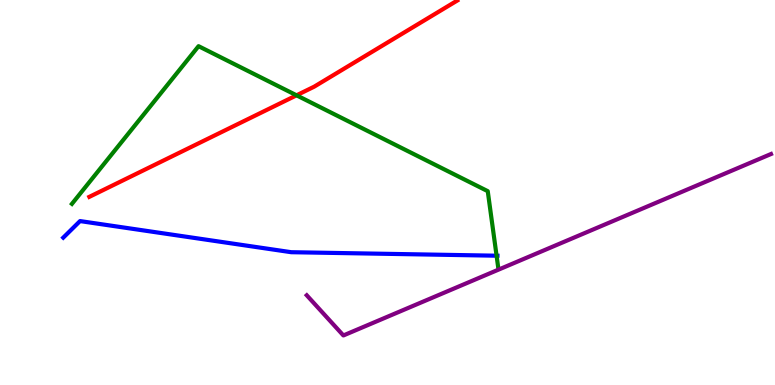[{'lines': ['blue', 'red'], 'intersections': []}, {'lines': ['green', 'red'], 'intersections': [{'x': 3.83, 'y': 7.52}]}, {'lines': ['purple', 'red'], 'intersections': []}, {'lines': ['blue', 'green'], 'intersections': [{'x': 6.41, 'y': 3.36}]}, {'lines': ['blue', 'purple'], 'intersections': []}, {'lines': ['green', 'purple'], 'intersections': []}]